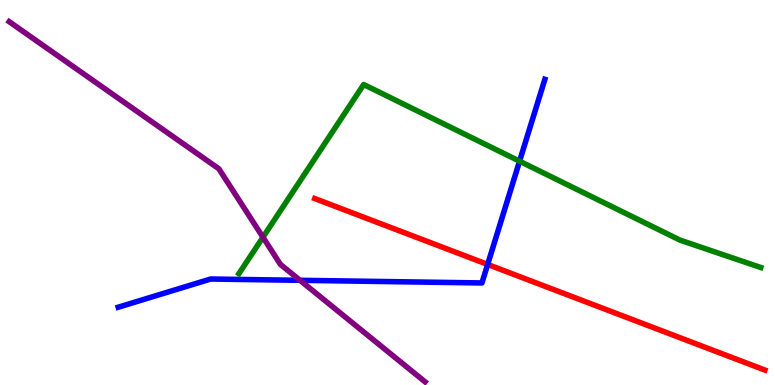[{'lines': ['blue', 'red'], 'intersections': [{'x': 6.29, 'y': 3.13}]}, {'lines': ['green', 'red'], 'intersections': []}, {'lines': ['purple', 'red'], 'intersections': []}, {'lines': ['blue', 'green'], 'intersections': [{'x': 6.7, 'y': 5.81}]}, {'lines': ['blue', 'purple'], 'intersections': [{'x': 3.87, 'y': 2.72}]}, {'lines': ['green', 'purple'], 'intersections': [{'x': 3.39, 'y': 3.84}]}]